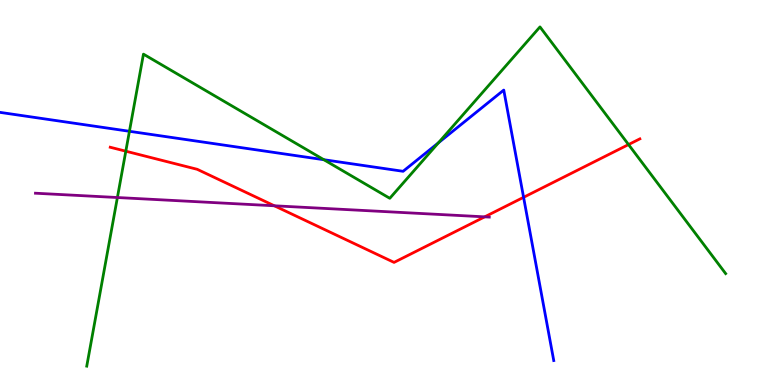[{'lines': ['blue', 'red'], 'intersections': [{'x': 6.76, 'y': 4.88}]}, {'lines': ['green', 'red'], 'intersections': [{'x': 1.62, 'y': 6.07}, {'x': 8.11, 'y': 6.25}]}, {'lines': ['purple', 'red'], 'intersections': [{'x': 3.54, 'y': 4.66}, {'x': 6.25, 'y': 4.37}]}, {'lines': ['blue', 'green'], 'intersections': [{'x': 1.67, 'y': 6.59}, {'x': 4.18, 'y': 5.85}, {'x': 5.66, 'y': 6.29}]}, {'lines': ['blue', 'purple'], 'intersections': []}, {'lines': ['green', 'purple'], 'intersections': [{'x': 1.51, 'y': 4.87}]}]